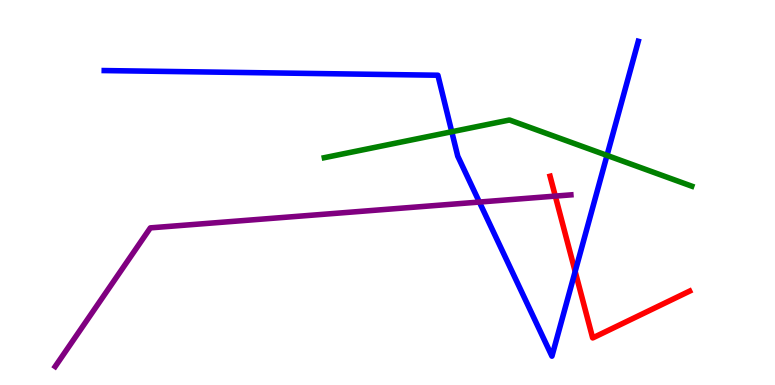[{'lines': ['blue', 'red'], 'intersections': [{'x': 7.42, 'y': 2.95}]}, {'lines': ['green', 'red'], 'intersections': []}, {'lines': ['purple', 'red'], 'intersections': [{'x': 7.17, 'y': 4.91}]}, {'lines': ['blue', 'green'], 'intersections': [{'x': 5.83, 'y': 6.58}, {'x': 7.83, 'y': 5.96}]}, {'lines': ['blue', 'purple'], 'intersections': [{'x': 6.19, 'y': 4.75}]}, {'lines': ['green', 'purple'], 'intersections': []}]